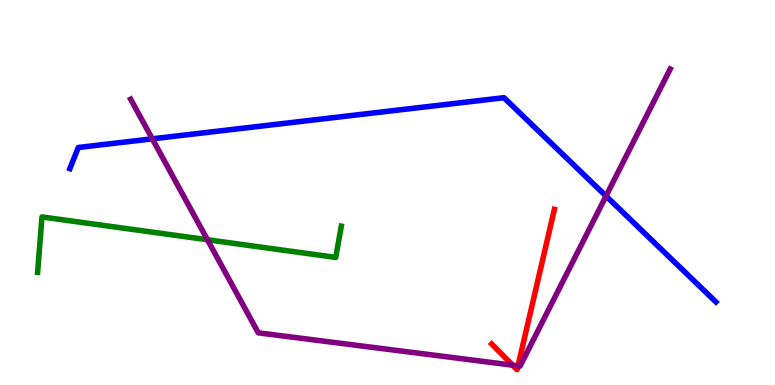[{'lines': ['blue', 'red'], 'intersections': []}, {'lines': ['green', 'red'], 'intersections': []}, {'lines': ['purple', 'red'], 'intersections': [{'x': 6.62, 'y': 0.515}, {'x': 6.68, 'y': 0.497}]}, {'lines': ['blue', 'green'], 'intersections': []}, {'lines': ['blue', 'purple'], 'intersections': [{'x': 1.97, 'y': 6.39}, {'x': 7.82, 'y': 4.91}]}, {'lines': ['green', 'purple'], 'intersections': [{'x': 2.68, 'y': 3.77}]}]